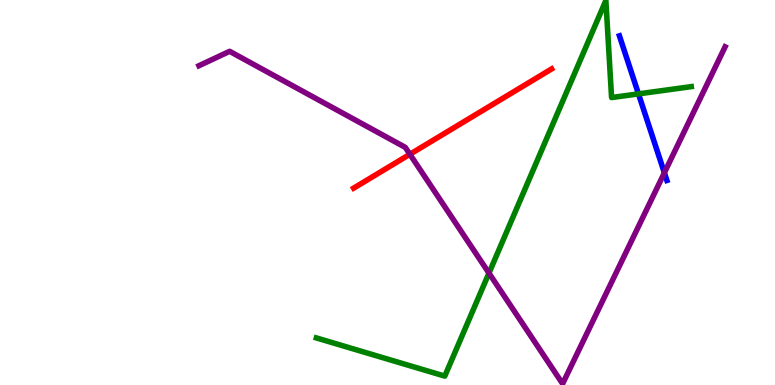[{'lines': ['blue', 'red'], 'intersections': []}, {'lines': ['green', 'red'], 'intersections': []}, {'lines': ['purple', 'red'], 'intersections': [{'x': 5.29, 'y': 5.99}]}, {'lines': ['blue', 'green'], 'intersections': [{'x': 8.24, 'y': 7.56}]}, {'lines': ['blue', 'purple'], 'intersections': [{'x': 8.57, 'y': 5.51}]}, {'lines': ['green', 'purple'], 'intersections': [{'x': 6.31, 'y': 2.91}]}]